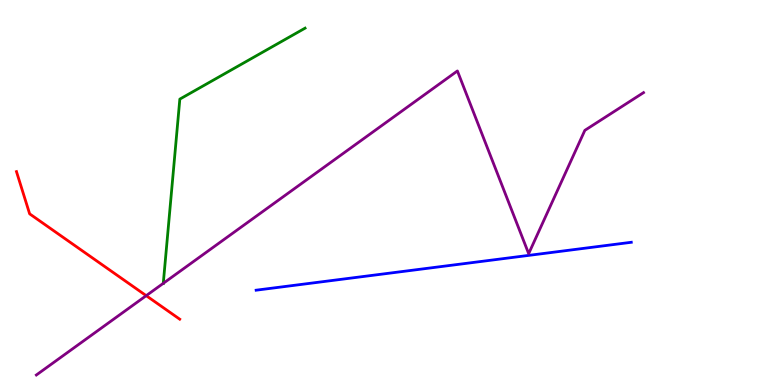[{'lines': ['blue', 'red'], 'intersections': []}, {'lines': ['green', 'red'], 'intersections': []}, {'lines': ['purple', 'red'], 'intersections': [{'x': 1.89, 'y': 2.32}]}, {'lines': ['blue', 'green'], 'intersections': []}, {'lines': ['blue', 'purple'], 'intersections': []}, {'lines': ['green', 'purple'], 'intersections': [{'x': 2.11, 'y': 2.64}]}]